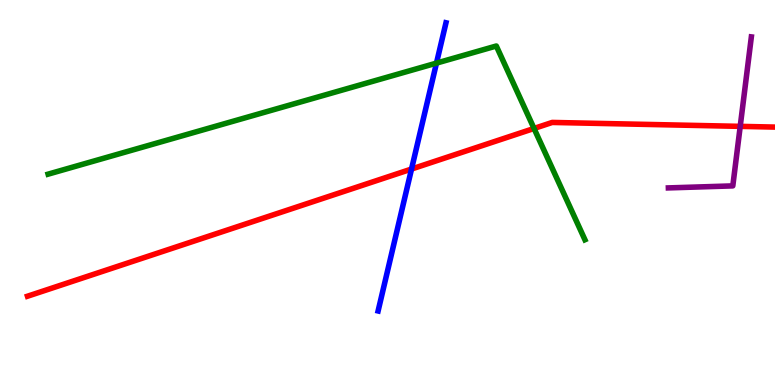[{'lines': ['blue', 'red'], 'intersections': [{'x': 5.31, 'y': 5.61}]}, {'lines': ['green', 'red'], 'intersections': [{'x': 6.89, 'y': 6.66}]}, {'lines': ['purple', 'red'], 'intersections': [{'x': 9.55, 'y': 6.72}]}, {'lines': ['blue', 'green'], 'intersections': [{'x': 5.63, 'y': 8.36}]}, {'lines': ['blue', 'purple'], 'intersections': []}, {'lines': ['green', 'purple'], 'intersections': []}]